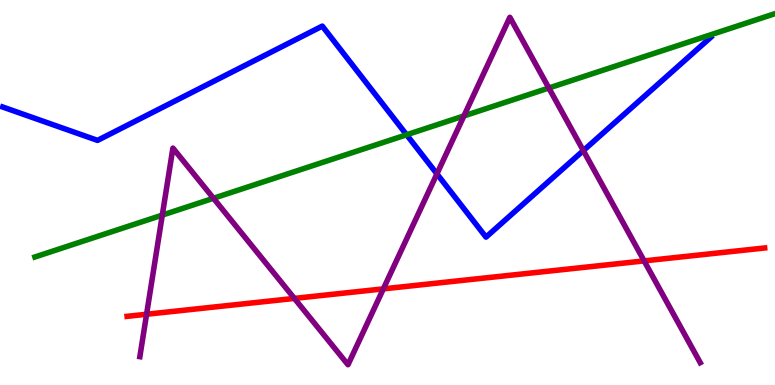[{'lines': ['blue', 'red'], 'intersections': []}, {'lines': ['green', 'red'], 'intersections': []}, {'lines': ['purple', 'red'], 'intersections': [{'x': 1.89, 'y': 1.84}, {'x': 3.8, 'y': 2.25}, {'x': 4.95, 'y': 2.5}, {'x': 8.31, 'y': 3.22}]}, {'lines': ['blue', 'green'], 'intersections': [{'x': 5.25, 'y': 6.5}]}, {'lines': ['blue', 'purple'], 'intersections': [{'x': 5.64, 'y': 5.48}, {'x': 7.53, 'y': 6.09}]}, {'lines': ['green', 'purple'], 'intersections': [{'x': 2.09, 'y': 4.41}, {'x': 2.75, 'y': 4.85}, {'x': 5.99, 'y': 6.99}, {'x': 7.08, 'y': 7.71}]}]